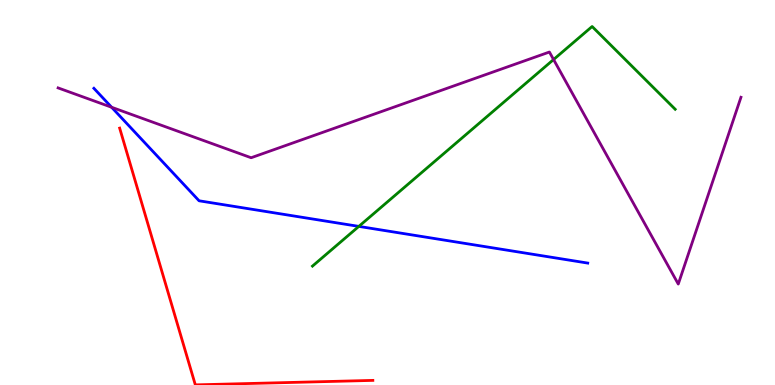[{'lines': ['blue', 'red'], 'intersections': []}, {'lines': ['green', 'red'], 'intersections': []}, {'lines': ['purple', 'red'], 'intersections': []}, {'lines': ['blue', 'green'], 'intersections': [{'x': 4.63, 'y': 4.12}]}, {'lines': ['blue', 'purple'], 'intersections': [{'x': 1.44, 'y': 7.21}]}, {'lines': ['green', 'purple'], 'intersections': [{'x': 7.14, 'y': 8.45}]}]